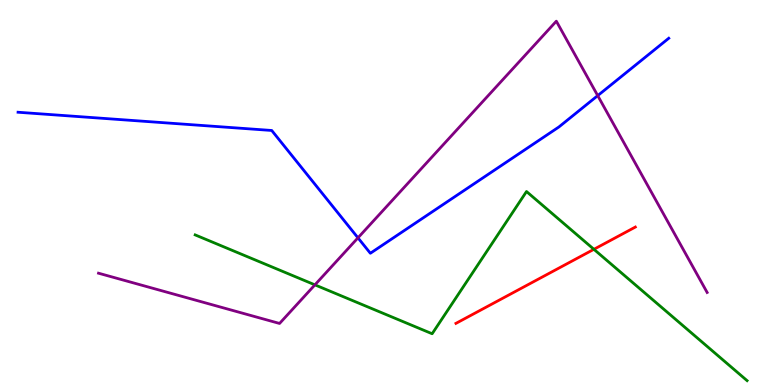[{'lines': ['blue', 'red'], 'intersections': []}, {'lines': ['green', 'red'], 'intersections': [{'x': 7.66, 'y': 3.52}]}, {'lines': ['purple', 'red'], 'intersections': []}, {'lines': ['blue', 'green'], 'intersections': []}, {'lines': ['blue', 'purple'], 'intersections': [{'x': 4.62, 'y': 3.82}, {'x': 7.71, 'y': 7.52}]}, {'lines': ['green', 'purple'], 'intersections': [{'x': 4.06, 'y': 2.6}]}]